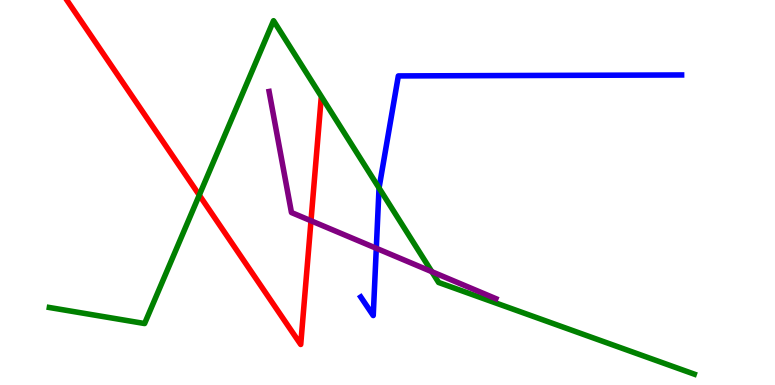[{'lines': ['blue', 'red'], 'intersections': []}, {'lines': ['green', 'red'], 'intersections': [{'x': 2.57, 'y': 4.93}]}, {'lines': ['purple', 'red'], 'intersections': [{'x': 4.01, 'y': 4.27}]}, {'lines': ['blue', 'green'], 'intersections': [{'x': 4.89, 'y': 5.12}]}, {'lines': ['blue', 'purple'], 'intersections': [{'x': 4.86, 'y': 3.55}]}, {'lines': ['green', 'purple'], 'intersections': [{'x': 5.57, 'y': 2.94}]}]